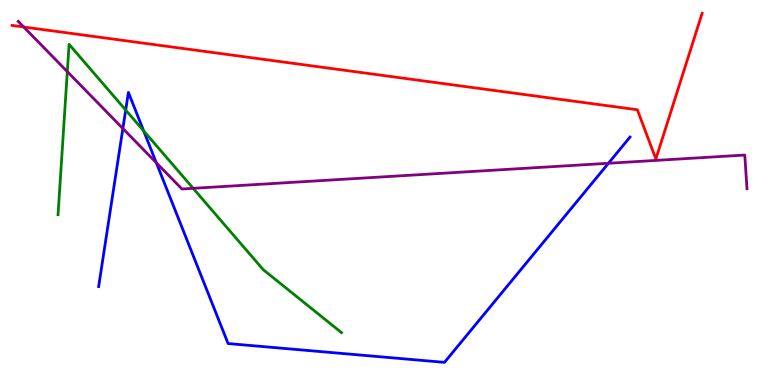[{'lines': ['blue', 'red'], 'intersections': []}, {'lines': ['green', 'red'], 'intersections': []}, {'lines': ['purple', 'red'], 'intersections': [{'x': 0.306, 'y': 9.3}]}, {'lines': ['blue', 'green'], 'intersections': [{'x': 1.62, 'y': 7.14}, {'x': 1.85, 'y': 6.6}]}, {'lines': ['blue', 'purple'], 'intersections': [{'x': 1.59, 'y': 6.66}, {'x': 2.02, 'y': 5.77}, {'x': 7.85, 'y': 5.76}]}, {'lines': ['green', 'purple'], 'intersections': [{'x': 0.869, 'y': 8.14}, {'x': 2.49, 'y': 5.11}]}]